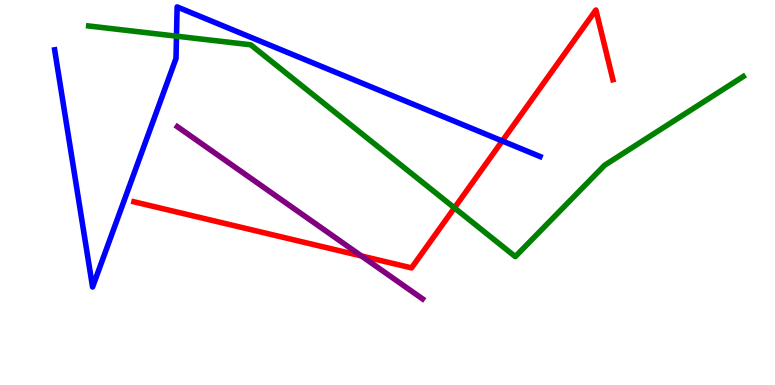[{'lines': ['blue', 'red'], 'intersections': [{'x': 6.48, 'y': 6.34}]}, {'lines': ['green', 'red'], 'intersections': [{'x': 5.86, 'y': 4.6}]}, {'lines': ['purple', 'red'], 'intersections': [{'x': 4.66, 'y': 3.35}]}, {'lines': ['blue', 'green'], 'intersections': [{'x': 2.28, 'y': 9.06}]}, {'lines': ['blue', 'purple'], 'intersections': []}, {'lines': ['green', 'purple'], 'intersections': []}]